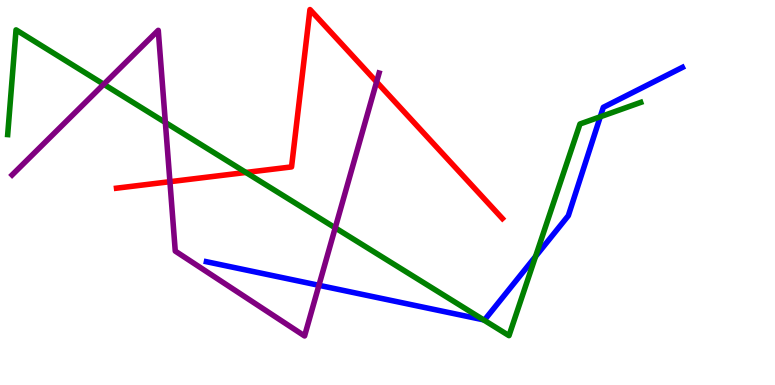[{'lines': ['blue', 'red'], 'intersections': []}, {'lines': ['green', 'red'], 'intersections': [{'x': 3.17, 'y': 5.52}]}, {'lines': ['purple', 'red'], 'intersections': [{'x': 2.19, 'y': 5.28}, {'x': 4.86, 'y': 7.87}]}, {'lines': ['blue', 'green'], 'intersections': [{'x': 6.24, 'y': 1.69}, {'x': 6.91, 'y': 3.34}, {'x': 7.75, 'y': 6.97}]}, {'lines': ['blue', 'purple'], 'intersections': [{'x': 4.12, 'y': 2.59}]}, {'lines': ['green', 'purple'], 'intersections': [{'x': 1.34, 'y': 7.81}, {'x': 2.13, 'y': 6.82}, {'x': 4.33, 'y': 4.08}]}]